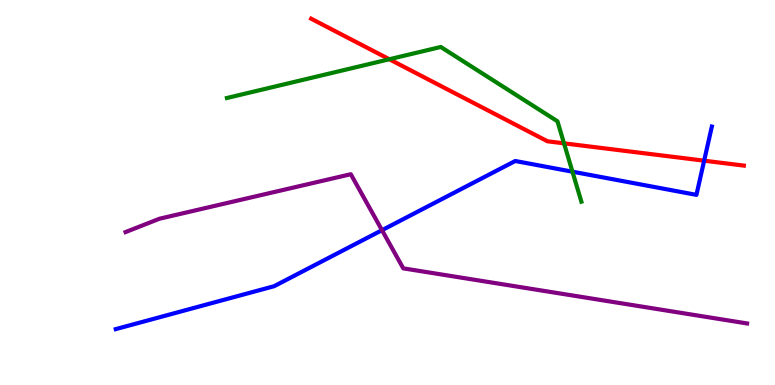[{'lines': ['blue', 'red'], 'intersections': [{'x': 9.09, 'y': 5.83}]}, {'lines': ['green', 'red'], 'intersections': [{'x': 5.02, 'y': 8.46}, {'x': 7.28, 'y': 6.28}]}, {'lines': ['purple', 'red'], 'intersections': []}, {'lines': ['blue', 'green'], 'intersections': [{'x': 7.39, 'y': 5.54}]}, {'lines': ['blue', 'purple'], 'intersections': [{'x': 4.93, 'y': 4.02}]}, {'lines': ['green', 'purple'], 'intersections': []}]